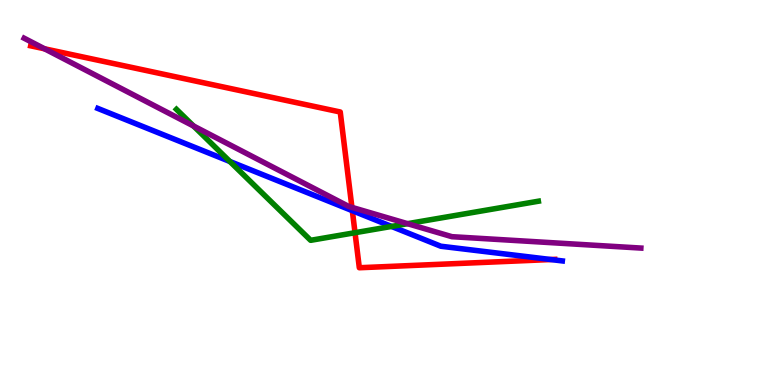[{'lines': ['blue', 'red'], 'intersections': [{'x': 4.55, 'y': 4.53}, {'x': 7.11, 'y': 3.26}]}, {'lines': ['green', 'red'], 'intersections': [{'x': 4.58, 'y': 3.96}]}, {'lines': ['purple', 'red'], 'intersections': [{'x': 0.575, 'y': 8.73}, {'x': 4.54, 'y': 4.61}]}, {'lines': ['blue', 'green'], 'intersections': [{'x': 2.97, 'y': 5.81}, {'x': 5.05, 'y': 4.12}]}, {'lines': ['blue', 'purple'], 'intersections': []}, {'lines': ['green', 'purple'], 'intersections': [{'x': 2.5, 'y': 6.73}, {'x': 5.26, 'y': 4.19}]}]